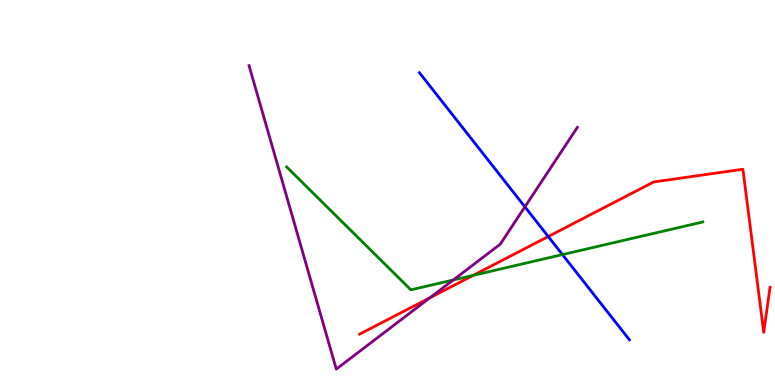[{'lines': ['blue', 'red'], 'intersections': [{'x': 7.07, 'y': 3.86}]}, {'lines': ['green', 'red'], 'intersections': [{'x': 6.11, 'y': 2.85}]}, {'lines': ['purple', 'red'], 'intersections': [{'x': 5.55, 'y': 2.27}]}, {'lines': ['blue', 'green'], 'intersections': [{'x': 7.26, 'y': 3.39}]}, {'lines': ['blue', 'purple'], 'intersections': [{'x': 6.77, 'y': 4.63}]}, {'lines': ['green', 'purple'], 'intersections': [{'x': 5.85, 'y': 2.73}]}]